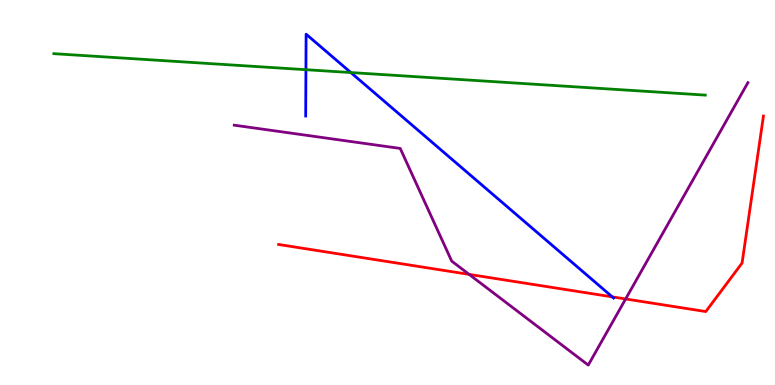[{'lines': ['blue', 'red'], 'intersections': [{'x': 7.9, 'y': 2.29}]}, {'lines': ['green', 'red'], 'intersections': []}, {'lines': ['purple', 'red'], 'intersections': [{'x': 6.05, 'y': 2.87}, {'x': 8.07, 'y': 2.23}]}, {'lines': ['blue', 'green'], 'intersections': [{'x': 3.95, 'y': 8.19}, {'x': 4.53, 'y': 8.12}]}, {'lines': ['blue', 'purple'], 'intersections': []}, {'lines': ['green', 'purple'], 'intersections': []}]